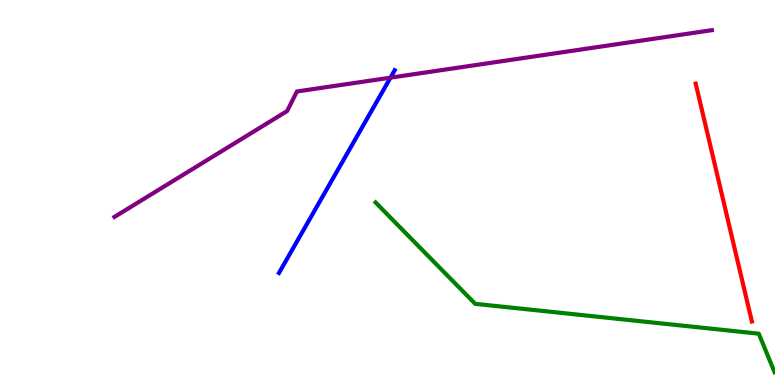[{'lines': ['blue', 'red'], 'intersections': []}, {'lines': ['green', 'red'], 'intersections': []}, {'lines': ['purple', 'red'], 'intersections': []}, {'lines': ['blue', 'green'], 'intersections': []}, {'lines': ['blue', 'purple'], 'intersections': [{'x': 5.04, 'y': 7.98}]}, {'lines': ['green', 'purple'], 'intersections': []}]